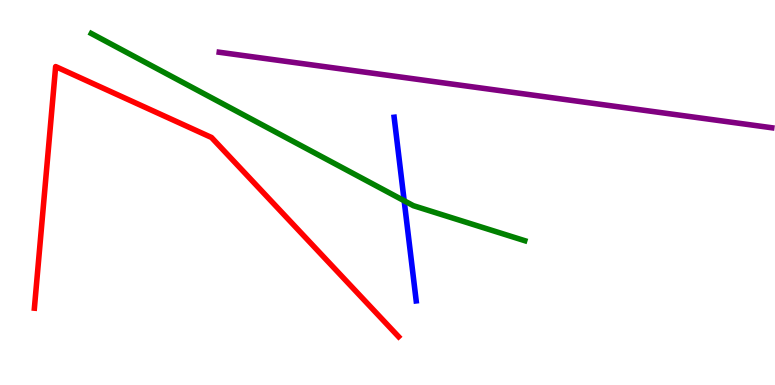[{'lines': ['blue', 'red'], 'intersections': []}, {'lines': ['green', 'red'], 'intersections': []}, {'lines': ['purple', 'red'], 'intersections': []}, {'lines': ['blue', 'green'], 'intersections': [{'x': 5.22, 'y': 4.79}]}, {'lines': ['blue', 'purple'], 'intersections': []}, {'lines': ['green', 'purple'], 'intersections': []}]